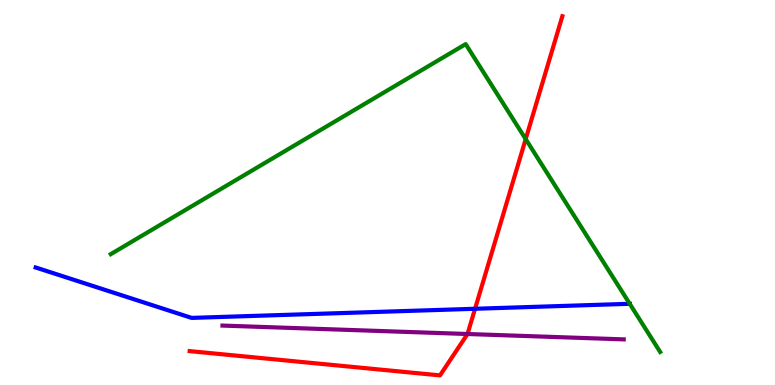[{'lines': ['blue', 'red'], 'intersections': [{'x': 6.13, 'y': 1.98}]}, {'lines': ['green', 'red'], 'intersections': [{'x': 6.78, 'y': 6.39}]}, {'lines': ['purple', 'red'], 'intersections': [{'x': 6.03, 'y': 1.32}]}, {'lines': ['blue', 'green'], 'intersections': [{'x': 8.13, 'y': 2.11}]}, {'lines': ['blue', 'purple'], 'intersections': []}, {'lines': ['green', 'purple'], 'intersections': []}]